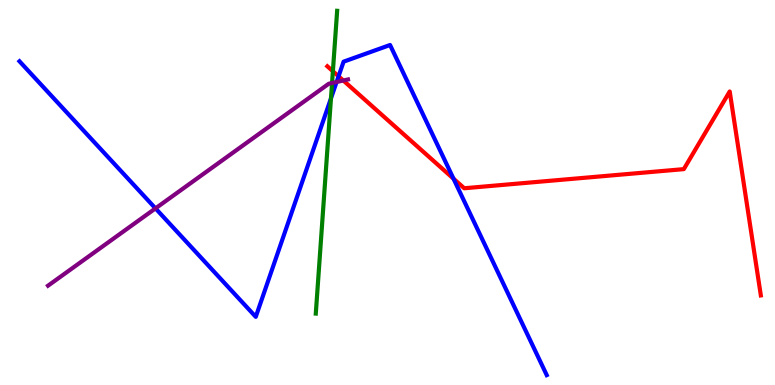[{'lines': ['blue', 'red'], 'intersections': [{'x': 4.37, 'y': 8.02}, {'x': 5.85, 'y': 5.36}]}, {'lines': ['green', 'red'], 'intersections': [{'x': 4.3, 'y': 8.15}]}, {'lines': ['purple', 'red'], 'intersections': [{'x': 4.43, 'y': 7.91}]}, {'lines': ['blue', 'green'], 'intersections': [{'x': 4.27, 'y': 7.45}]}, {'lines': ['blue', 'purple'], 'intersections': [{'x': 2.01, 'y': 4.59}, {'x': 4.34, 'y': 7.87}]}, {'lines': ['green', 'purple'], 'intersections': [{'x': 4.28, 'y': 7.84}]}]